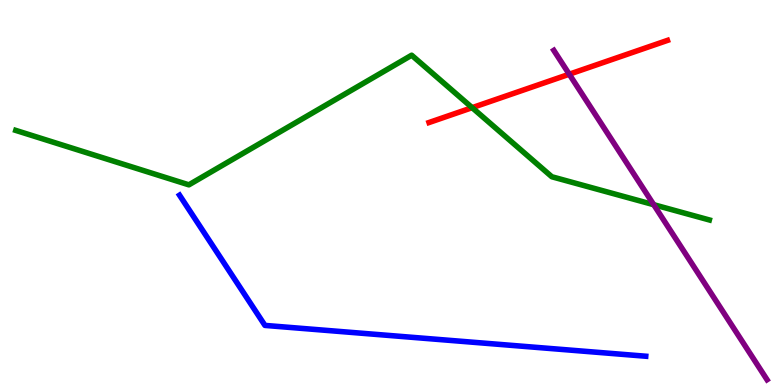[{'lines': ['blue', 'red'], 'intersections': []}, {'lines': ['green', 'red'], 'intersections': [{'x': 6.09, 'y': 7.2}]}, {'lines': ['purple', 'red'], 'intersections': [{'x': 7.35, 'y': 8.07}]}, {'lines': ['blue', 'green'], 'intersections': []}, {'lines': ['blue', 'purple'], 'intersections': []}, {'lines': ['green', 'purple'], 'intersections': [{'x': 8.44, 'y': 4.68}]}]